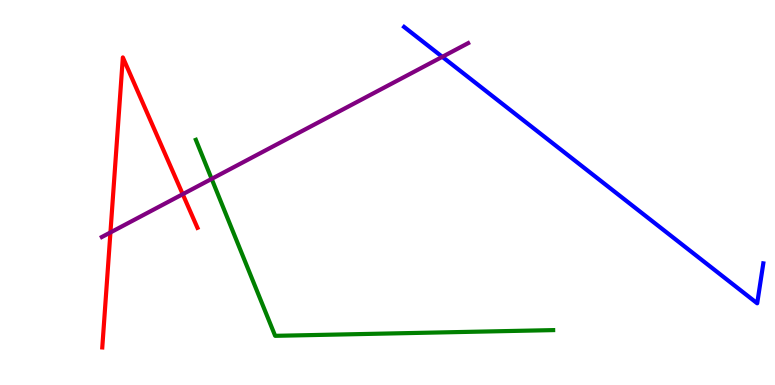[{'lines': ['blue', 'red'], 'intersections': []}, {'lines': ['green', 'red'], 'intersections': []}, {'lines': ['purple', 'red'], 'intersections': [{'x': 1.42, 'y': 3.96}, {'x': 2.36, 'y': 4.96}]}, {'lines': ['blue', 'green'], 'intersections': []}, {'lines': ['blue', 'purple'], 'intersections': [{'x': 5.71, 'y': 8.52}]}, {'lines': ['green', 'purple'], 'intersections': [{'x': 2.73, 'y': 5.35}]}]